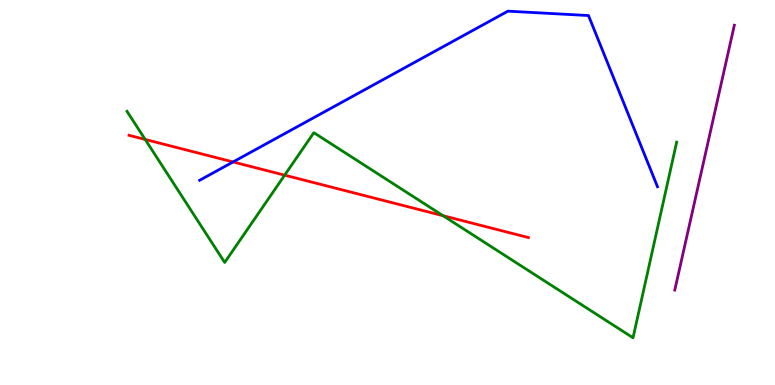[{'lines': ['blue', 'red'], 'intersections': [{'x': 3.01, 'y': 5.79}]}, {'lines': ['green', 'red'], 'intersections': [{'x': 1.87, 'y': 6.38}, {'x': 3.67, 'y': 5.45}, {'x': 5.72, 'y': 4.4}]}, {'lines': ['purple', 'red'], 'intersections': []}, {'lines': ['blue', 'green'], 'intersections': []}, {'lines': ['blue', 'purple'], 'intersections': []}, {'lines': ['green', 'purple'], 'intersections': []}]